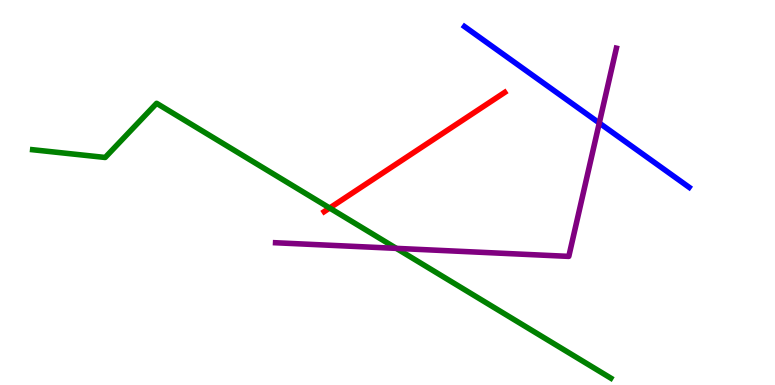[{'lines': ['blue', 'red'], 'intersections': []}, {'lines': ['green', 'red'], 'intersections': [{'x': 4.25, 'y': 4.6}]}, {'lines': ['purple', 'red'], 'intersections': []}, {'lines': ['blue', 'green'], 'intersections': []}, {'lines': ['blue', 'purple'], 'intersections': [{'x': 7.73, 'y': 6.81}]}, {'lines': ['green', 'purple'], 'intersections': [{'x': 5.11, 'y': 3.55}]}]